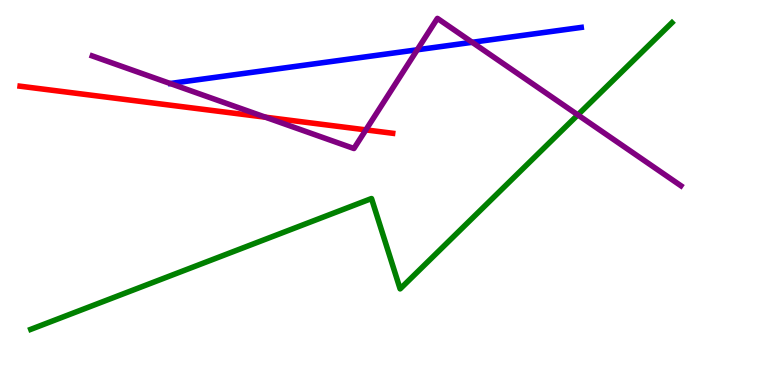[{'lines': ['blue', 'red'], 'intersections': []}, {'lines': ['green', 'red'], 'intersections': []}, {'lines': ['purple', 'red'], 'intersections': [{'x': 3.43, 'y': 6.96}, {'x': 4.72, 'y': 6.63}]}, {'lines': ['blue', 'green'], 'intersections': []}, {'lines': ['blue', 'purple'], 'intersections': [{'x': 5.38, 'y': 8.71}, {'x': 6.09, 'y': 8.9}]}, {'lines': ['green', 'purple'], 'intersections': [{'x': 7.46, 'y': 7.02}]}]